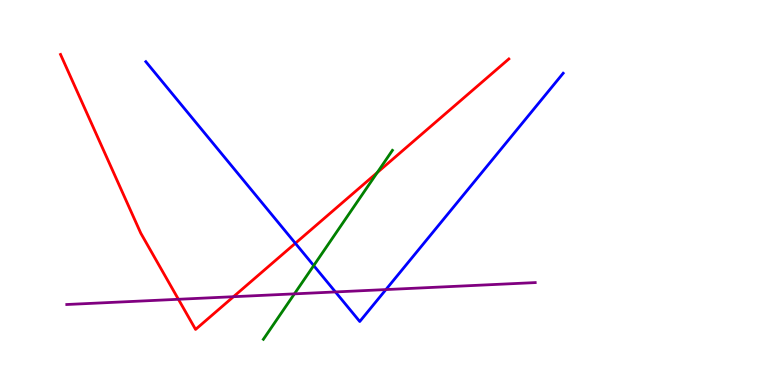[{'lines': ['blue', 'red'], 'intersections': [{'x': 3.81, 'y': 3.68}]}, {'lines': ['green', 'red'], 'intersections': [{'x': 4.87, 'y': 5.52}]}, {'lines': ['purple', 'red'], 'intersections': [{'x': 2.3, 'y': 2.23}, {'x': 3.01, 'y': 2.29}]}, {'lines': ['blue', 'green'], 'intersections': [{'x': 4.05, 'y': 3.1}]}, {'lines': ['blue', 'purple'], 'intersections': [{'x': 4.33, 'y': 2.42}, {'x': 4.98, 'y': 2.48}]}, {'lines': ['green', 'purple'], 'intersections': [{'x': 3.8, 'y': 2.37}]}]